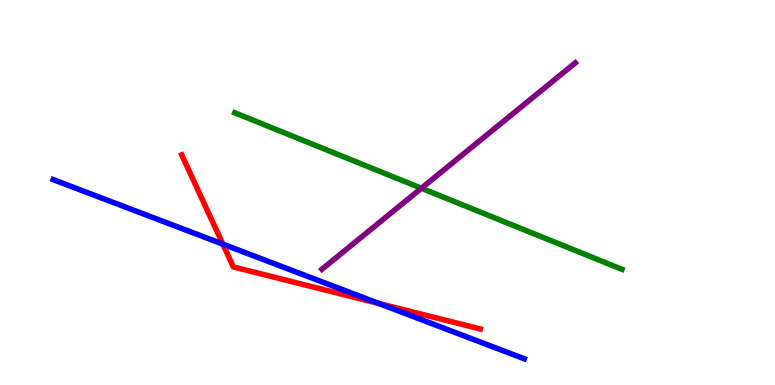[{'lines': ['blue', 'red'], 'intersections': [{'x': 2.88, 'y': 3.66}, {'x': 4.89, 'y': 2.12}]}, {'lines': ['green', 'red'], 'intersections': []}, {'lines': ['purple', 'red'], 'intersections': []}, {'lines': ['blue', 'green'], 'intersections': []}, {'lines': ['blue', 'purple'], 'intersections': []}, {'lines': ['green', 'purple'], 'intersections': [{'x': 5.44, 'y': 5.11}]}]